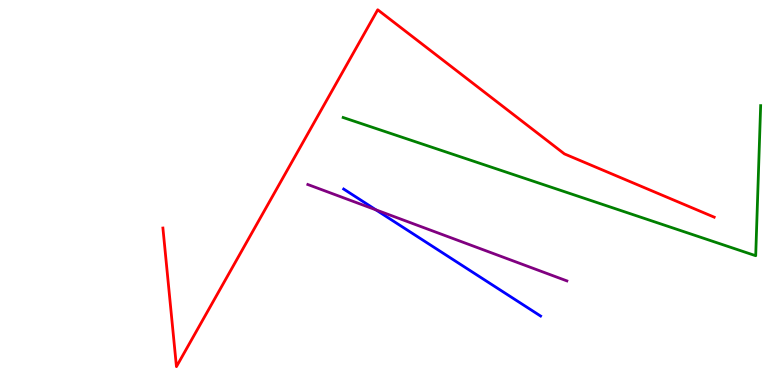[{'lines': ['blue', 'red'], 'intersections': []}, {'lines': ['green', 'red'], 'intersections': []}, {'lines': ['purple', 'red'], 'intersections': []}, {'lines': ['blue', 'green'], 'intersections': []}, {'lines': ['blue', 'purple'], 'intersections': [{'x': 4.85, 'y': 4.55}]}, {'lines': ['green', 'purple'], 'intersections': []}]